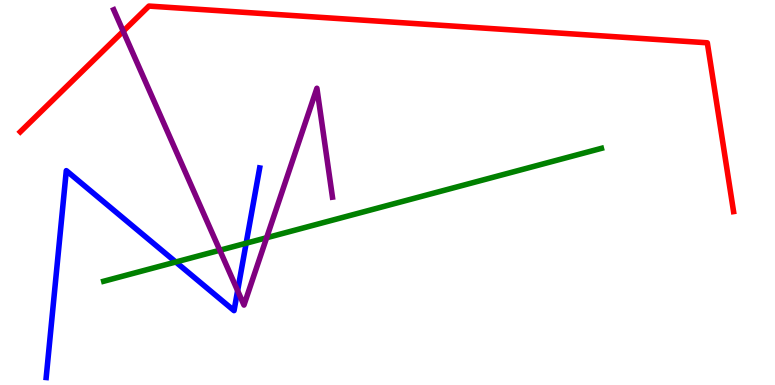[{'lines': ['blue', 'red'], 'intersections': []}, {'lines': ['green', 'red'], 'intersections': []}, {'lines': ['purple', 'red'], 'intersections': [{'x': 1.59, 'y': 9.19}]}, {'lines': ['blue', 'green'], 'intersections': [{'x': 2.27, 'y': 3.19}, {'x': 3.18, 'y': 3.68}]}, {'lines': ['blue', 'purple'], 'intersections': [{'x': 3.07, 'y': 2.45}]}, {'lines': ['green', 'purple'], 'intersections': [{'x': 2.84, 'y': 3.5}, {'x': 3.44, 'y': 3.82}]}]